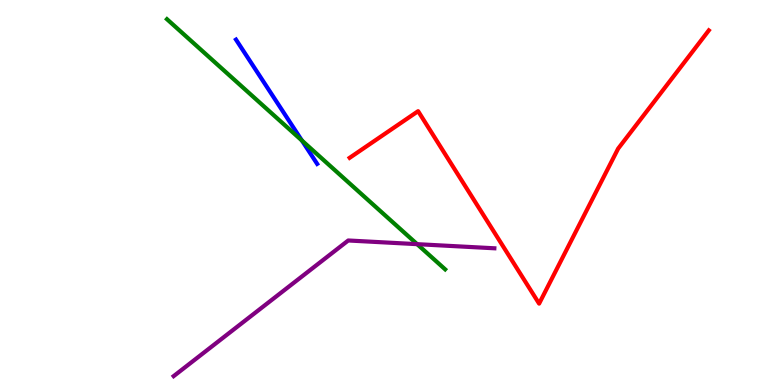[{'lines': ['blue', 'red'], 'intersections': []}, {'lines': ['green', 'red'], 'intersections': []}, {'lines': ['purple', 'red'], 'intersections': []}, {'lines': ['blue', 'green'], 'intersections': [{'x': 3.9, 'y': 6.35}]}, {'lines': ['blue', 'purple'], 'intersections': []}, {'lines': ['green', 'purple'], 'intersections': [{'x': 5.38, 'y': 3.66}]}]